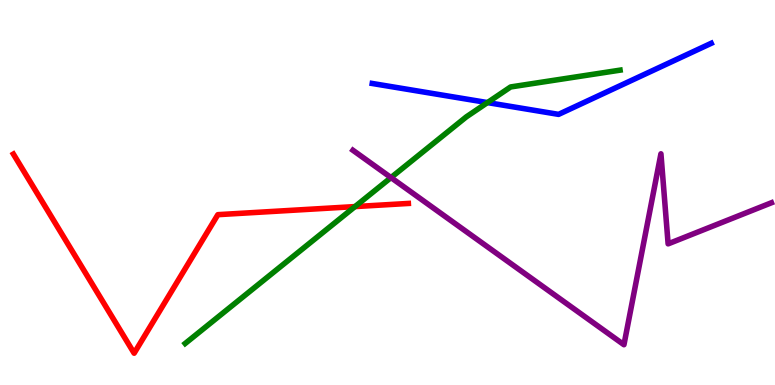[{'lines': ['blue', 'red'], 'intersections': []}, {'lines': ['green', 'red'], 'intersections': [{'x': 4.58, 'y': 4.63}]}, {'lines': ['purple', 'red'], 'intersections': []}, {'lines': ['blue', 'green'], 'intersections': [{'x': 6.29, 'y': 7.34}]}, {'lines': ['blue', 'purple'], 'intersections': []}, {'lines': ['green', 'purple'], 'intersections': [{'x': 5.05, 'y': 5.39}]}]